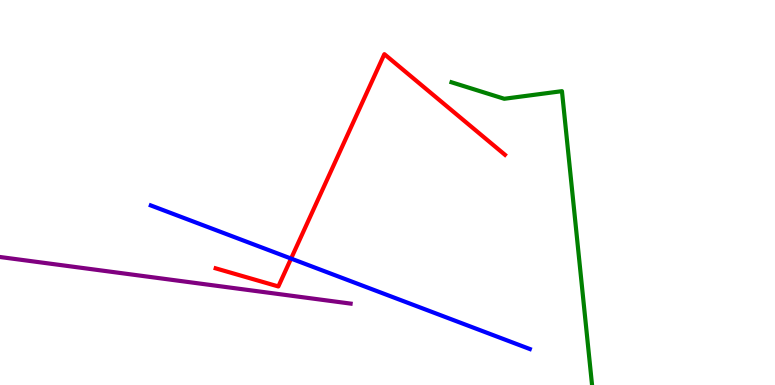[{'lines': ['blue', 'red'], 'intersections': [{'x': 3.76, 'y': 3.28}]}, {'lines': ['green', 'red'], 'intersections': []}, {'lines': ['purple', 'red'], 'intersections': []}, {'lines': ['blue', 'green'], 'intersections': []}, {'lines': ['blue', 'purple'], 'intersections': []}, {'lines': ['green', 'purple'], 'intersections': []}]